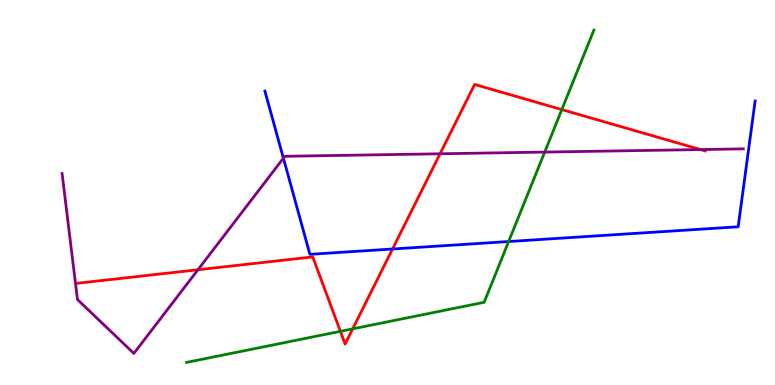[{'lines': ['blue', 'red'], 'intersections': [{'x': 5.07, 'y': 3.53}]}, {'lines': ['green', 'red'], 'intersections': [{'x': 4.39, 'y': 1.39}, {'x': 4.55, 'y': 1.46}, {'x': 7.25, 'y': 7.15}]}, {'lines': ['purple', 'red'], 'intersections': [{'x': 2.55, 'y': 2.99}, {'x': 5.68, 'y': 6.01}, {'x': 9.04, 'y': 6.12}]}, {'lines': ['blue', 'green'], 'intersections': [{'x': 6.56, 'y': 3.73}]}, {'lines': ['blue', 'purple'], 'intersections': [{'x': 3.66, 'y': 5.89}]}, {'lines': ['green', 'purple'], 'intersections': [{'x': 7.03, 'y': 6.05}]}]